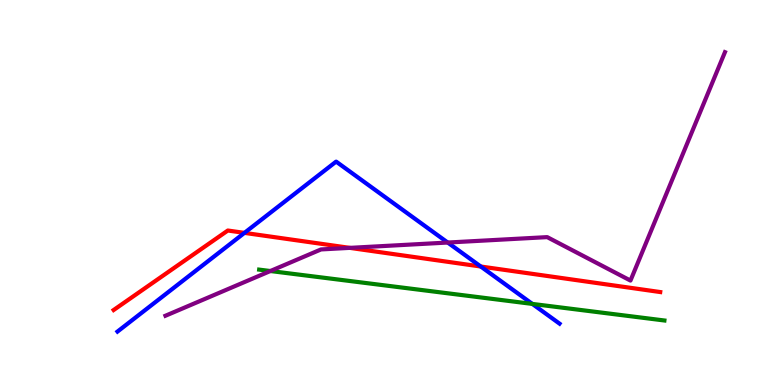[{'lines': ['blue', 'red'], 'intersections': [{'x': 3.15, 'y': 3.95}, {'x': 6.2, 'y': 3.08}]}, {'lines': ['green', 'red'], 'intersections': []}, {'lines': ['purple', 'red'], 'intersections': [{'x': 4.51, 'y': 3.56}]}, {'lines': ['blue', 'green'], 'intersections': [{'x': 6.87, 'y': 2.11}]}, {'lines': ['blue', 'purple'], 'intersections': [{'x': 5.78, 'y': 3.7}]}, {'lines': ['green', 'purple'], 'intersections': [{'x': 3.49, 'y': 2.96}]}]